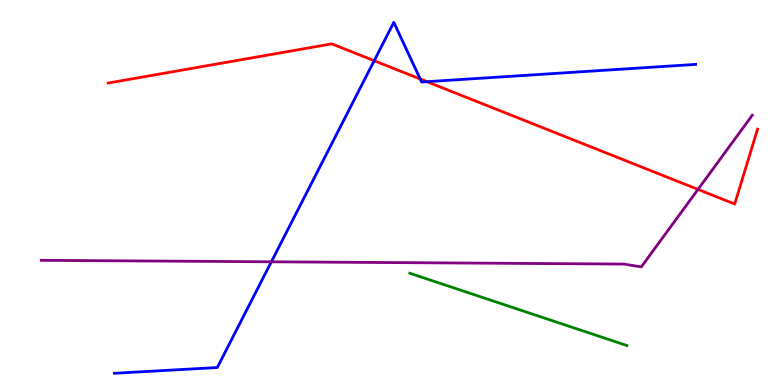[{'lines': ['blue', 'red'], 'intersections': [{'x': 4.83, 'y': 8.42}, {'x': 5.42, 'y': 7.95}, {'x': 5.51, 'y': 7.88}]}, {'lines': ['green', 'red'], 'intersections': []}, {'lines': ['purple', 'red'], 'intersections': [{'x': 9.01, 'y': 5.08}]}, {'lines': ['blue', 'green'], 'intersections': []}, {'lines': ['blue', 'purple'], 'intersections': [{'x': 3.5, 'y': 3.2}]}, {'lines': ['green', 'purple'], 'intersections': []}]